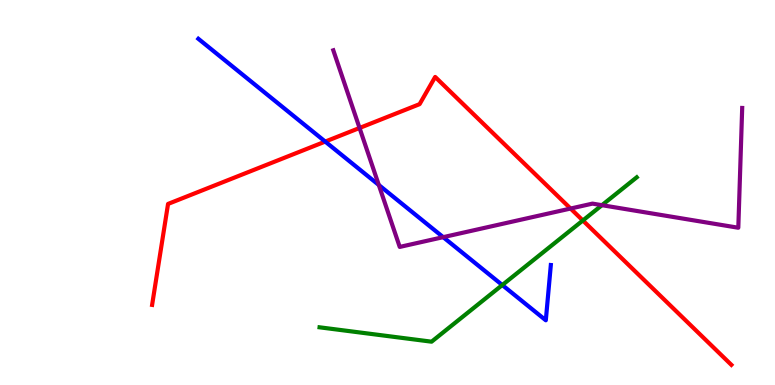[{'lines': ['blue', 'red'], 'intersections': [{'x': 4.2, 'y': 6.32}]}, {'lines': ['green', 'red'], 'intersections': [{'x': 7.52, 'y': 4.27}]}, {'lines': ['purple', 'red'], 'intersections': [{'x': 4.64, 'y': 6.68}, {'x': 7.36, 'y': 4.58}]}, {'lines': ['blue', 'green'], 'intersections': [{'x': 6.48, 'y': 2.6}]}, {'lines': ['blue', 'purple'], 'intersections': [{'x': 4.89, 'y': 5.2}, {'x': 5.72, 'y': 3.84}]}, {'lines': ['green', 'purple'], 'intersections': [{'x': 7.77, 'y': 4.67}]}]